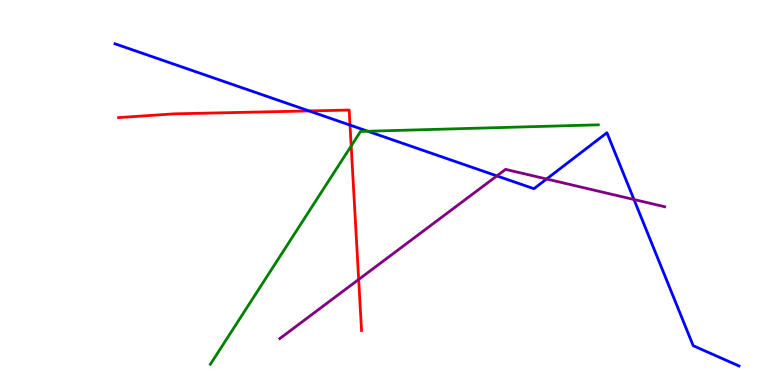[{'lines': ['blue', 'red'], 'intersections': [{'x': 3.99, 'y': 7.12}, {'x': 4.52, 'y': 6.75}]}, {'lines': ['green', 'red'], 'intersections': [{'x': 4.53, 'y': 6.21}]}, {'lines': ['purple', 'red'], 'intersections': [{'x': 4.63, 'y': 2.74}]}, {'lines': ['blue', 'green'], 'intersections': [{'x': 4.75, 'y': 6.59}]}, {'lines': ['blue', 'purple'], 'intersections': [{'x': 6.41, 'y': 5.43}, {'x': 7.05, 'y': 5.35}, {'x': 8.18, 'y': 4.82}]}, {'lines': ['green', 'purple'], 'intersections': []}]